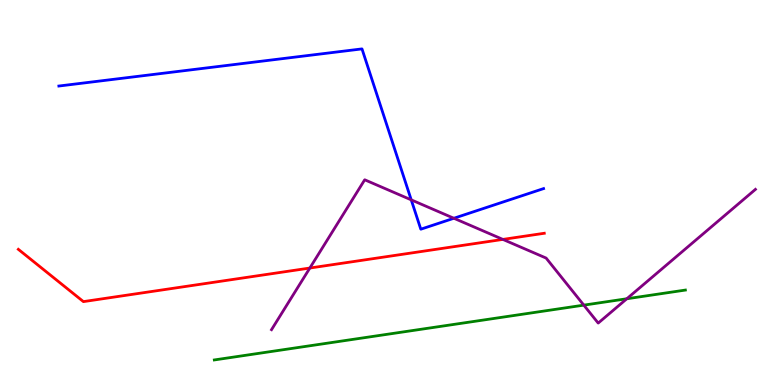[{'lines': ['blue', 'red'], 'intersections': []}, {'lines': ['green', 'red'], 'intersections': []}, {'lines': ['purple', 'red'], 'intersections': [{'x': 4.0, 'y': 3.04}, {'x': 6.49, 'y': 3.78}]}, {'lines': ['blue', 'green'], 'intersections': []}, {'lines': ['blue', 'purple'], 'intersections': [{'x': 5.31, 'y': 4.81}, {'x': 5.86, 'y': 4.33}]}, {'lines': ['green', 'purple'], 'intersections': [{'x': 7.53, 'y': 2.07}, {'x': 8.09, 'y': 2.24}]}]